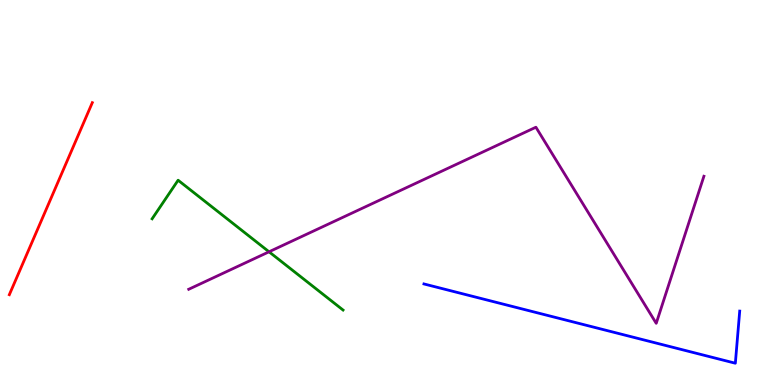[{'lines': ['blue', 'red'], 'intersections': []}, {'lines': ['green', 'red'], 'intersections': []}, {'lines': ['purple', 'red'], 'intersections': []}, {'lines': ['blue', 'green'], 'intersections': []}, {'lines': ['blue', 'purple'], 'intersections': []}, {'lines': ['green', 'purple'], 'intersections': [{'x': 3.47, 'y': 3.46}]}]